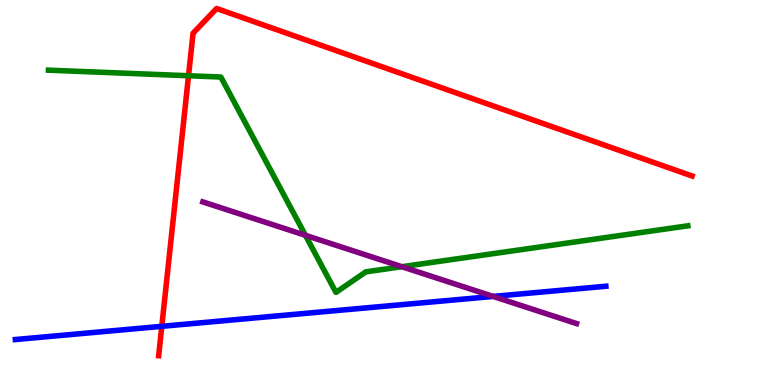[{'lines': ['blue', 'red'], 'intersections': [{'x': 2.09, 'y': 1.52}]}, {'lines': ['green', 'red'], 'intersections': [{'x': 2.43, 'y': 8.03}]}, {'lines': ['purple', 'red'], 'intersections': []}, {'lines': ['blue', 'green'], 'intersections': []}, {'lines': ['blue', 'purple'], 'intersections': [{'x': 6.36, 'y': 2.3}]}, {'lines': ['green', 'purple'], 'intersections': [{'x': 3.94, 'y': 3.89}, {'x': 5.19, 'y': 3.07}]}]